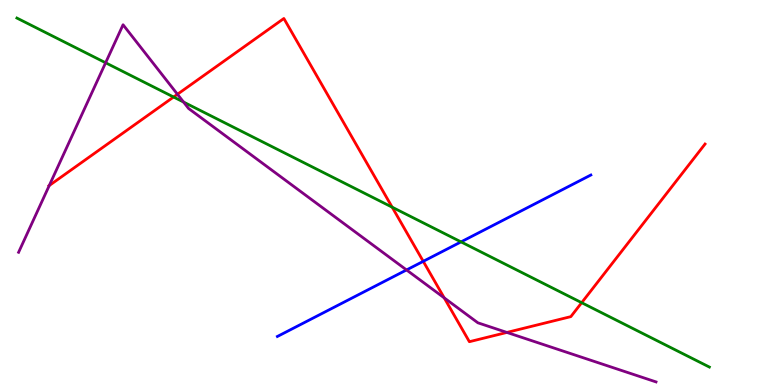[{'lines': ['blue', 'red'], 'intersections': [{'x': 5.46, 'y': 3.21}]}, {'lines': ['green', 'red'], 'intersections': [{'x': 2.24, 'y': 7.48}, {'x': 5.06, 'y': 4.62}, {'x': 7.51, 'y': 2.14}]}, {'lines': ['purple', 'red'], 'intersections': [{'x': 0.635, 'y': 5.18}, {'x': 2.29, 'y': 7.55}, {'x': 5.73, 'y': 2.26}, {'x': 6.54, 'y': 1.37}]}, {'lines': ['blue', 'green'], 'intersections': [{'x': 5.95, 'y': 3.72}]}, {'lines': ['blue', 'purple'], 'intersections': [{'x': 5.25, 'y': 2.99}]}, {'lines': ['green', 'purple'], 'intersections': [{'x': 1.36, 'y': 8.37}, {'x': 2.37, 'y': 7.35}]}]